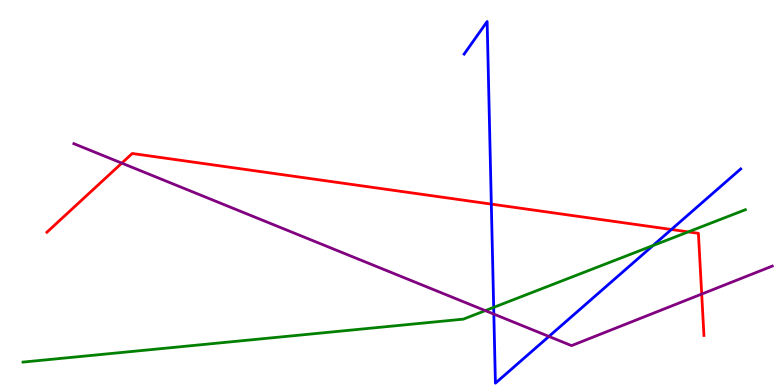[{'lines': ['blue', 'red'], 'intersections': [{'x': 6.34, 'y': 4.7}, {'x': 8.66, 'y': 4.04}]}, {'lines': ['green', 'red'], 'intersections': [{'x': 8.88, 'y': 3.98}]}, {'lines': ['purple', 'red'], 'intersections': [{'x': 1.57, 'y': 5.76}, {'x': 9.05, 'y': 2.36}]}, {'lines': ['blue', 'green'], 'intersections': [{'x': 6.37, 'y': 2.02}, {'x': 8.43, 'y': 3.62}]}, {'lines': ['blue', 'purple'], 'intersections': [{'x': 6.37, 'y': 1.84}, {'x': 7.08, 'y': 1.26}]}, {'lines': ['green', 'purple'], 'intersections': [{'x': 6.26, 'y': 1.93}]}]